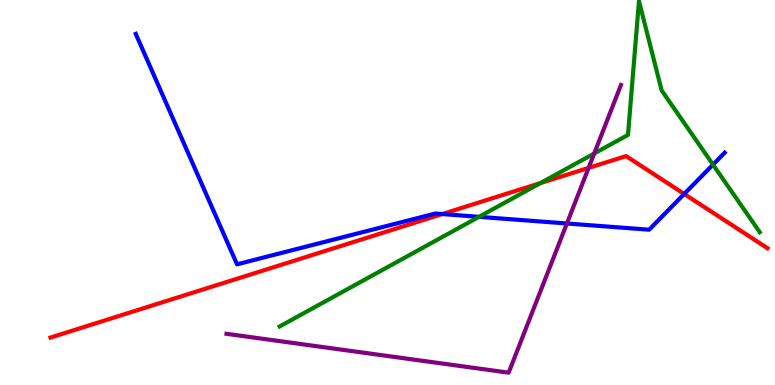[{'lines': ['blue', 'red'], 'intersections': [{'x': 5.71, 'y': 4.44}, {'x': 8.83, 'y': 4.96}]}, {'lines': ['green', 'red'], 'intersections': [{'x': 6.97, 'y': 5.24}]}, {'lines': ['purple', 'red'], 'intersections': [{'x': 7.59, 'y': 5.64}]}, {'lines': ['blue', 'green'], 'intersections': [{'x': 6.18, 'y': 4.37}, {'x': 9.2, 'y': 5.72}]}, {'lines': ['blue', 'purple'], 'intersections': [{'x': 7.31, 'y': 4.2}]}, {'lines': ['green', 'purple'], 'intersections': [{'x': 7.67, 'y': 6.01}]}]